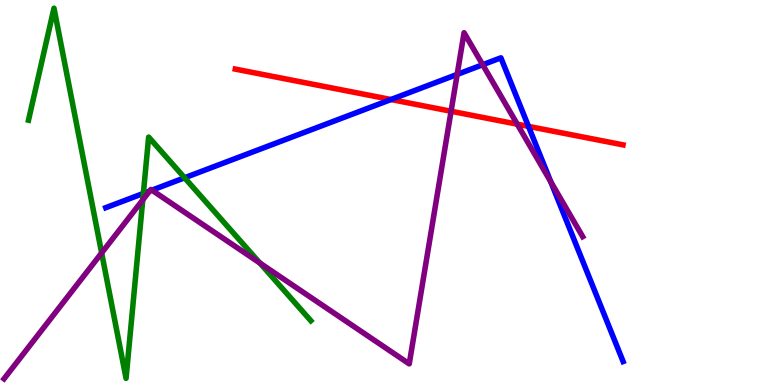[{'lines': ['blue', 'red'], 'intersections': [{'x': 5.05, 'y': 7.42}, {'x': 6.82, 'y': 6.72}]}, {'lines': ['green', 'red'], 'intersections': []}, {'lines': ['purple', 'red'], 'intersections': [{'x': 5.82, 'y': 7.11}, {'x': 6.67, 'y': 6.77}]}, {'lines': ['blue', 'green'], 'intersections': [{'x': 1.85, 'y': 4.98}, {'x': 2.38, 'y': 5.38}]}, {'lines': ['blue', 'purple'], 'intersections': [{'x': 1.93, 'y': 5.04}, {'x': 1.96, 'y': 5.06}, {'x': 5.9, 'y': 8.07}, {'x': 6.23, 'y': 8.32}, {'x': 7.11, 'y': 5.28}]}, {'lines': ['green', 'purple'], 'intersections': [{'x': 1.31, 'y': 3.43}, {'x': 1.84, 'y': 4.81}, {'x': 3.35, 'y': 3.17}]}]